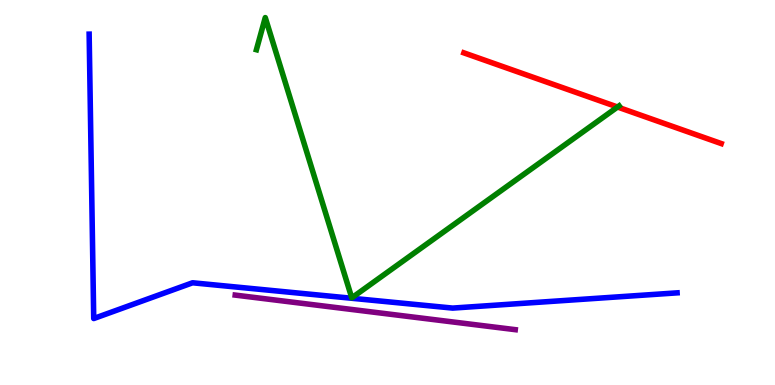[{'lines': ['blue', 'red'], 'intersections': []}, {'lines': ['green', 'red'], 'intersections': [{'x': 7.97, 'y': 7.22}]}, {'lines': ['purple', 'red'], 'intersections': []}, {'lines': ['blue', 'green'], 'intersections': []}, {'lines': ['blue', 'purple'], 'intersections': []}, {'lines': ['green', 'purple'], 'intersections': []}]